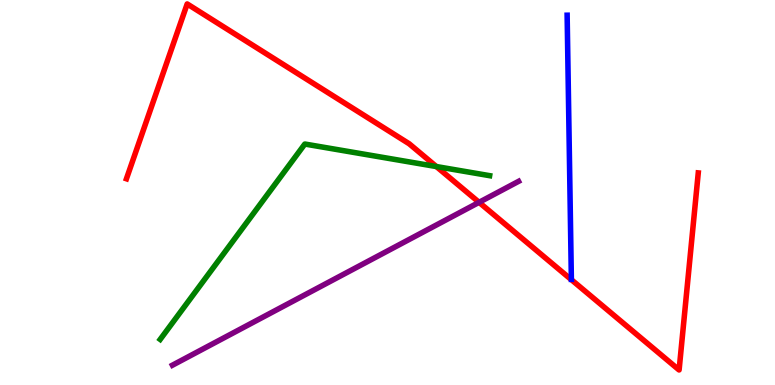[{'lines': ['blue', 'red'], 'intersections': []}, {'lines': ['green', 'red'], 'intersections': [{'x': 5.63, 'y': 5.67}]}, {'lines': ['purple', 'red'], 'intersections': [{'x': 6.18, 'y': 4.74}]}, {'lines': ['blue', 'green'], 'intersections': []}, {'lines': ['blue', 'purple'], 'intersections': []}, {'lines': ['green', 'purple'], 'intersections': []}]